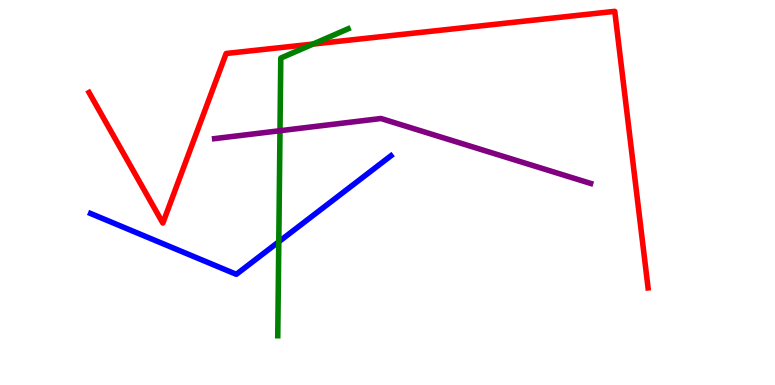[{'lines': ['blue', 'red'], 'intersections': []}, {'lines': ['green', 'red'], 'intersections': [{'x': 4.04, 'y': 8.86}]}, {'lines': ['purple', 'red'], 'intersections': []}, {'lines': ['blue', 'green'], 'intersections': [{'x': 3.6, 'y': 3.72}]}, {'lines': ['blue', 'purple'], 'intersections': []}, {'lines': ['green', 'purple'], 'intersections': [{'x': 3.61, 'y': 6.6}]}]